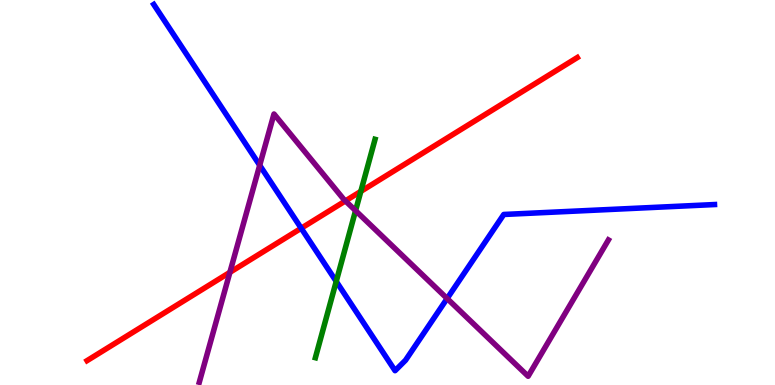[{'lines': ['blue', 'red'], 'intersections': [{'x': 3.89, 'y': 4.07}]}, {'lines': ['green', 'red'], 'intersections': [{'x': 4.66, 'y': 5.03}]}, {'lines': ['purple', 'red'], 'intersections': [{'x': 2.97, 'y': 2.93}, {'x': 4.46, 'y': 4.78}]}, {'lines': ['blue', 'green'], 'intersections': [{'x': 4.34, 'y': 2.69}]}, {'lines': ['blue', 'purple'], 'intersections': [{'x': 3.35, 'y': 5.71}, {'x': 5.77, 'y': 2.25}]}, {'lines': ['green', 'purple'], 'intersections': [{'x': 4.59, 'y': 4.53}]}]